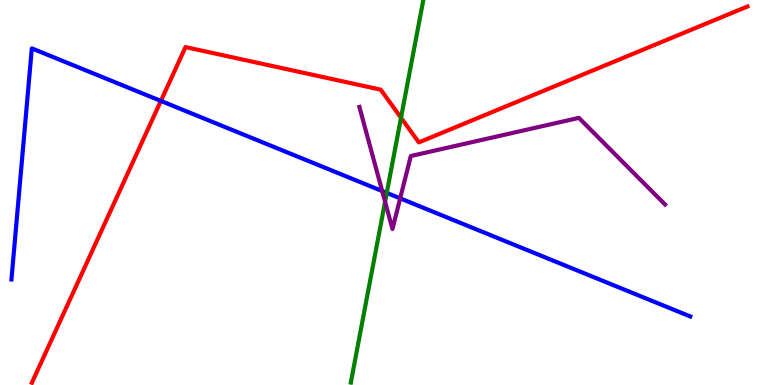[{'lines': ['blue', 'red'], 'intersections': [{'x': 2.08, 'y': 7.38}]}, {'lines': ['green', 'red'], 'intersections': [{'x': 5.17, 'y': 6.94}]}, {'lines': ['purple', 'red'], 'intersections': []}, {'lines': ['blue', 'green'], 'intersections': [{'x': 4.99, 'y': 4.99}]}, {'lines': ['blue', 'purple'], 'intersections': [{'x': 4.93, 'y': 5.04}, {'x': 5.16, 'y': 4.85}]}, {'lines': ['green', 'purple'], 'intersections': [{'x': 4.97, 'y': 4.76}]}]